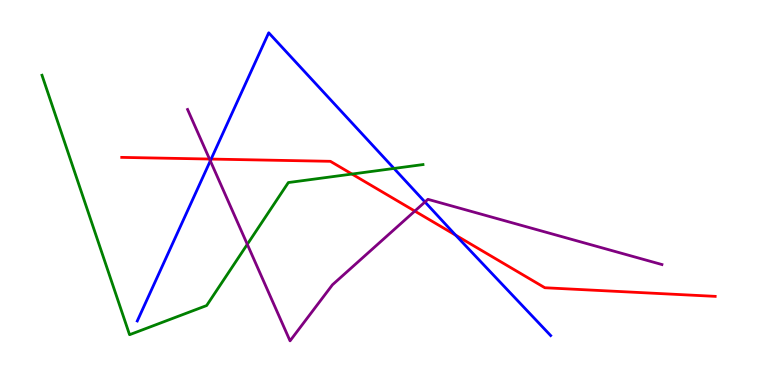[{'lines': ['blue', 'red'], 'intersections': [{'x': 2.72, 'y': 5.87}, {'x': 5.88, 'y': 3.89}]}, {'lines': ['green', 'red'], 'intersections': [{'x': 4.54, 'y': 5.48}]}, {'lines': ['purple', 'red'], 'intersections': [{'x': 2.7, 'y': 5.87}, {'x': 5.35, 'y': 4.52}]}, {'lines': ['blue', 'green'], 'intersections': [{'x': 5.08, 'y': 5.62}]}, {'lines': ['blue', 'purple'], 'intersections': [{'x': 2.71, 'y': 5.82}, {'x': 5.48, 'y': 4.75}]}, {'lines': ['green', 'purple'], 'intersections': [{'x': 3.19, 'y': 3.65}]}]